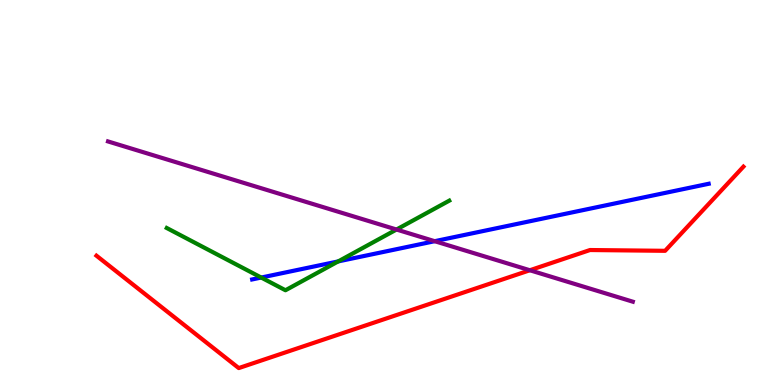[{'lines': ['blue', 'red'], 'intersections': []}, {'lines': ['green', 'red'], 'intersections': []}, {'lines': ['purple', 'red'], 'intersections': [{'x': 6.84, 'y': 2.98}]}, {'lines': ['blue', 'green'], 'intersections': [{'x': 3.37, 'y': 2.79}, {'x': 4.36, 'y': 3.21}]}, {'lines': ['blue', 'purple'], 'intersections': [{'x': 5.61, 'y': 3.74}]}, {'lines': ['green', 'purple'], 'intersections': [{'x': 5.12, 'y': 4.04}]}]